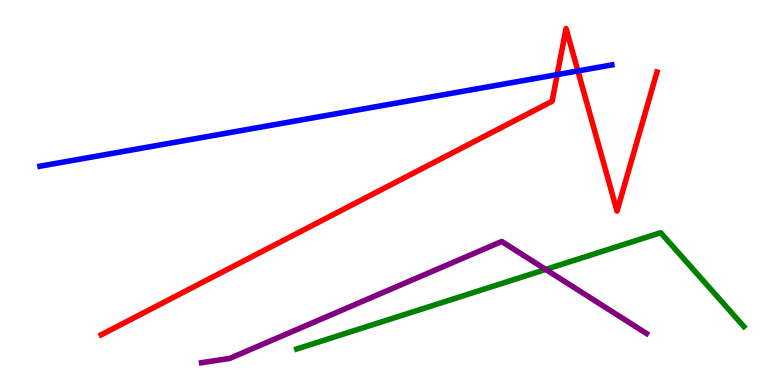[{'lines': ['blue', 'red'], 'intersections': [{'x': 7.19, 'y': 8.06}, {'x': 7.46, 'y': 8.16}]}, {'lines': ['green', 'red'], 'intersections': []}, {'lines': ['purple', 'red'], 'intersections': []}, {'lines': ['blue', 'green'], 'intersections': []}, {'lines': ['blue', 'purple'], 'intersections': []}, {'lines': ['green', 'purple'], 'intersections': [{'x': 7.04, 'y': 3.0}]}]